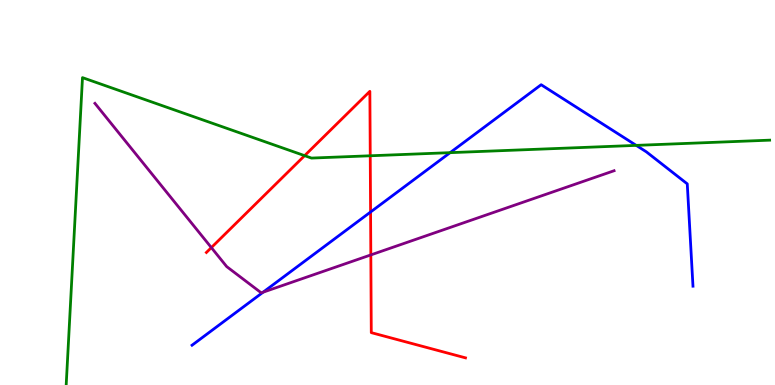[{'lines': ['blue', 'red'], 'intersections': [{'x': 4.78, 'y': 4.49}]}, {'lines': ['green', 'red'], 'intersections': [{'x': 3.93, 'y': 5.96}, {'x': 4.78, 'y': 5.95}]}, {'lines': ['purple', 'red'], 'intersections': [{'x': 2.73, 'y': 3.57}, {'x': 4.78, 'y': 3.38}]}, {'lines': ['blue', 'green'], 'intersections': [{'x': 5.81, 'y': 6.03}, {'x': 8.21, 'y': 6.22}]}, {'lines': ['blue', 'purple'], 'intersections': [{'x': 3.39, 'y': 2.41}]}, {'lines': ['green', 'purple'], 'intersections': []}]